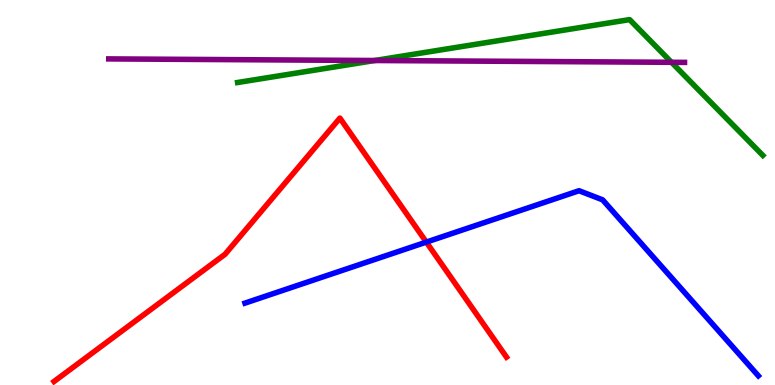[{'lines': ['blue', 'red'], 'intersections': [{'x': 5.5, 'y': 3.71}]}, {'lines': ['green', 'red'], 'intersections': []}, {'lines': ['purple', 'red'], 'intersections': []}, {'lines': ['blue', 'green'], 'intersections': []}, {'lines': ['blue', 'purple'], 'intersections': []}, {'lines': ['green', 'purple'], 'intersections': [{'x': 4.84, 'y': 8.43}, {'x': 8.66, 'y': 8.38}]}]